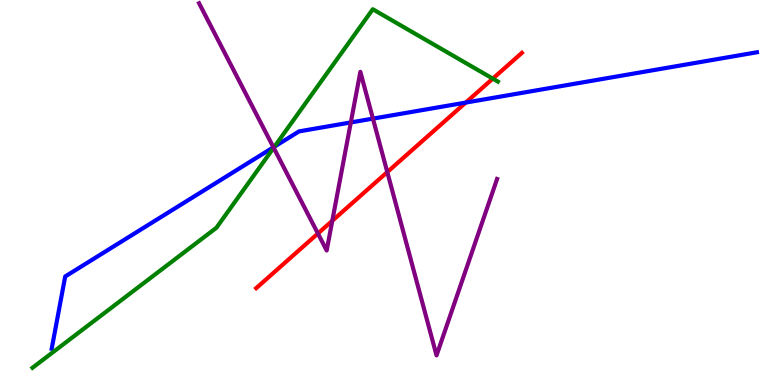[{'lines': ['blue', 'red'], 'intersections': [{'x': 6.01, 'y': 7.34}]}, {'lines': ['green', 'red'], 'intersections': [{'x': 6.36, 'y': 7.96}]}, {'lines': ['purple', 'red'], 'intersections': [{'x': 4.1, 'y': 3.93}, {'x': 4.29, 'y': 4.27}, {'x': 5.0, 'y': 5.53}]}, {'lines': ['blue', 'green'], 'intersections': [{'x': 3.54, 'y': 6.19}]}, {'lines': ['blue', 'purple'], 'intersections': [{'x': 3.53, 'y': 6.17}, {'x': 4.53, 'y': 6.82}, {'x': 4.81, 'y': 6.92}]}, {'lines': ['green', 'purple'], 'intersections': [{'x': 3.53, 'y': 6.16}]}]